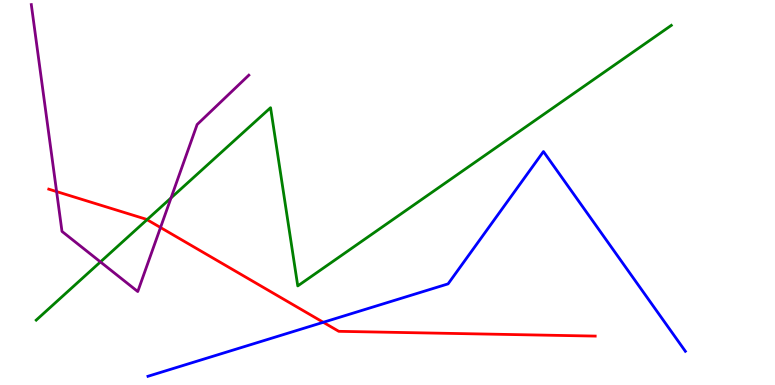[{'lines': ['blue', 'red'], 'intersections': [{'x': 4.17, 'y': 1.63}]}, {'lines': ['green', 'red'], 'intersections': [{'x': 1.9, 'y': 4.29}]}, {'lines': ['purple', 'red'], 'intersections': [{'x': 0.73, 'y': 5.02}, {'x': 2.07, 'y': 4.09}]}, {'lines': ['blue', 'green'], 'intersections': []}, {'lines': ['blue', 'purple'], 'intersections': []}, {'lines': ['green', 'purple'], 'intersections': [{'x': 1.3, 'y': 3.2}, {'x': 2.21, 'y': 4.86}]}]